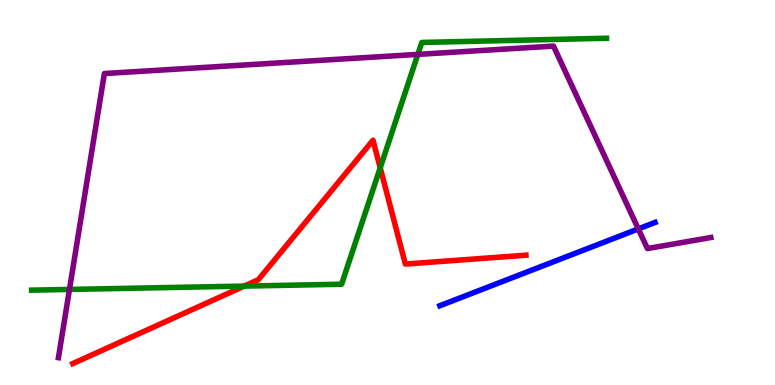[{'lines': ['blue', 'red'], 'intersections': []}, {'lines': ['green', 'red'], 'intersections': [{'x': 3.15, 'y': 2.57}, {'x': 4.91, 'y': 5.64}]}, {'lines': ['purple', 'red'], 'intersections': []}, {'lines': ['blue', 'green'], 'intersections': []}, {'lines': ['blue', 'purple'], 'intersections': [{'x': 8.24, 'y': 4.05}]}, {'lines': ['green', 'purple'], 'intersections': [{'x': 0.896, 'y': 2.48}, {'x': 5.39, 'y': 8.59}]}]